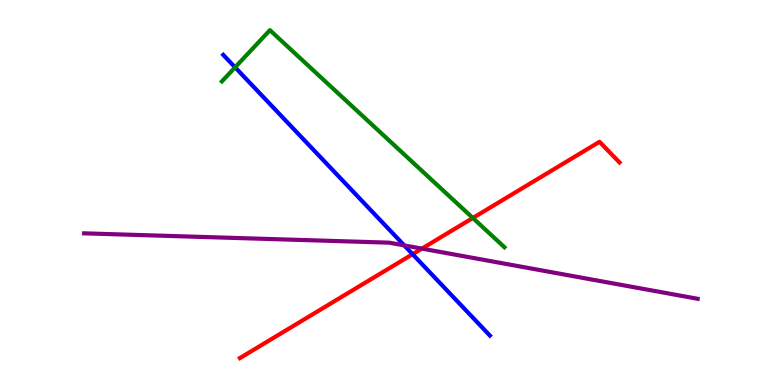[{'lines': ['blue', 'red'], 'intersections': [{'x': 5.32, 'y': 3.4}]}, {'lines': ['green', 'red'], 'intersections': [{'x': 6.1, 'y': 4.34}]}, {'lines': ['purple', 'red'], 'intersections': [{'x': 5.44, 'y': 3.54}]}, {'lines': ['blue', 'green'], 'intersections': [{'x': 3.03, 'y': 8.25}]}, {'lines': ['blue', 'purple'], 'intersections': [{'x': 5.22, 'y': 3.63}]}, {'lines': ['green', 'purple'], 'intersections': []}]